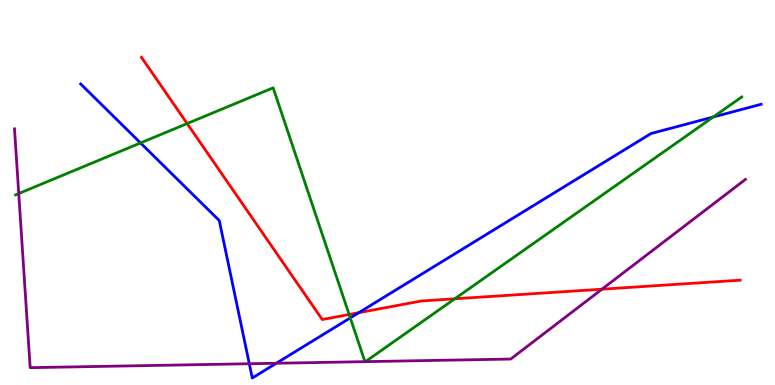[{'lines': ['blue', 'red'], 'intersections': [{'x': 4.63, 'y': 1.88}]}, {'lines': ['green', 'red'], 'intersections': [{'x': 2.41, 'y': 6.79}, {'x': 4.5, 'y': 1.83}, {'x': 5.87, 'y': 2.24}]}, {'lines': ['purple', 'red'], 'intersections': [{'x': 7.77, 'y': 2.49}]}, {'lines': ['blue', 'green'], 'intersections': [{'x': 1.81, 'y': 6.29}, {'x': 4.52, 'y': 1.74}, {'x': 9.2, 'y': 6.96}]}, {'lines': ['blue', 'purple'], 'intersections': [{'x': 3.22, 'y': 0.552}, {'x': 3.57, 'y': 0.565}]}, {'lines': ['green', 'purple'], 'intersections': [{'x': 0.242, 'y': 4.97}, {'x': 4.71, 'y': 0.606}, {'x': 4.71, 'y': 0.606}]}]